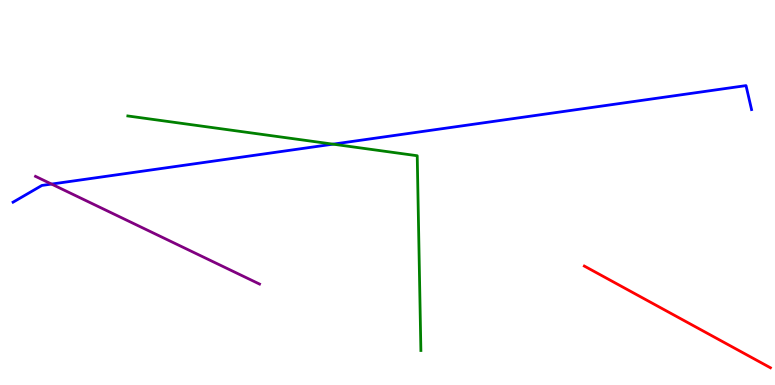[{'lines': ['blue', 'red'], 'intersections': []}, {'lines': ['green', 'red'], 'intersections': []}, {'lines': ['purple', 'red'], 'intersections': []}, {'lines': ['blue', 'green'], 'intersections': [{'x': 4.3, 'y': 6.26}]}, {'lines': ['blue', 'purple'], 'intersections': [{'x': 0.665, 'y': 5.22}]}, {'lines': ['green', 'purple'], 'intersections': []}]